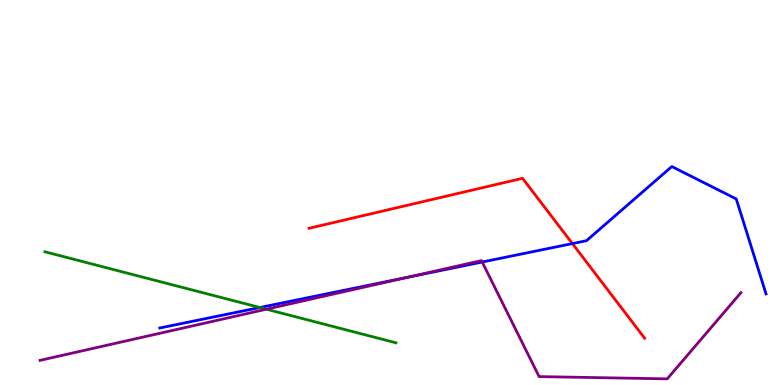[{'lines': ['blue', 'red'], 'intersections': [{'x': 7.39, 'y': 3.67}]}, {'lines': ['green', 'red'], 'intersections': []}, {'lines': ['purple', 'red'], 'intersections': []}, {'lines': ['blue', 'green'], 'intersections': [{'x': 3.35, 'y': 2.01}]}, {'lines': ['blue', 'purple'], 'intersections': [{'x': 5.26, 'y': 2.8}, {'x': 6.22, 'y': 3.19}]}, {'lines': ['green', 'purple'], 'intersections': [{'x': 3.44, 'y': 1.97}]}]